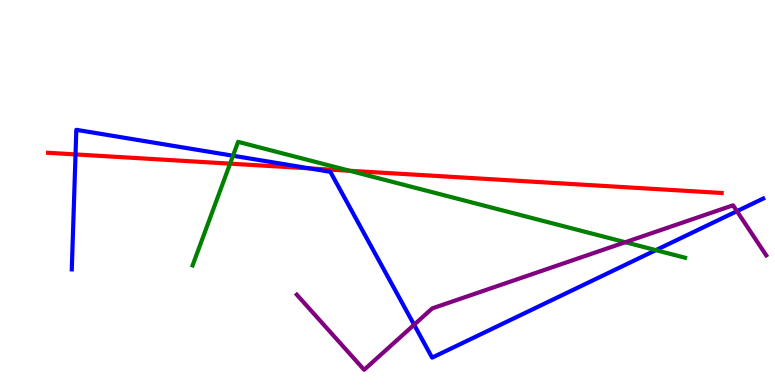[{'lines': ['blue', 'red'], 'intersections': [{'x': 0.974, 'y': 5.99}, {'x': 3.99, 'y': 5.63}]}, {'lines': ['green', 'red'], 'intersections': [{'x': 2.97, 'y': 5.75}, {'x': 4.51, 'y': 5.56}]}, {'lines': ['purple', 'red'], 'intersections': []}, {'lines': ['blue', 'green'], 'intersections': [{'x': 3.01, 'y': 5.96}, {'x': 8.46, 'y': 3.5}]}, {'lines': ['blue', 'purple'], 'intersections': [{'x': 5.34, 'y': 1.57}, {'x': 9.51, 'y': 4.51}]}, {'lines': ['green', 'purple'], 'intersections': [{'x': 8.07, 'y': 3.71}]}]